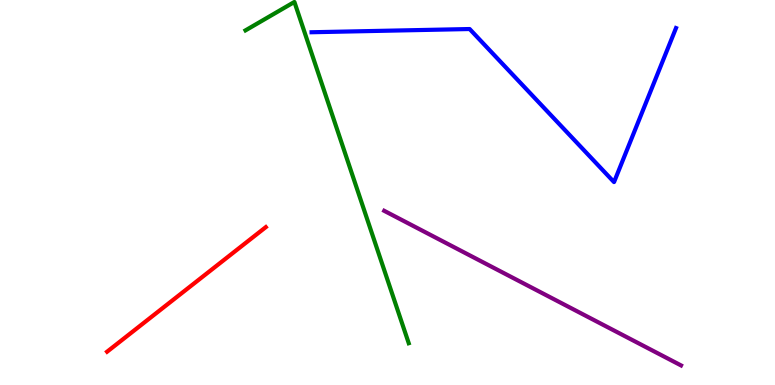[{'lines': ['blue', 'red'], 'intersections': []}, {'lines': ['green', 'red'], 'intersections': []}, {'lines': ['purple', 'red'], 'intersections': []}, {'lines': ['blue', 'green'], 'intersections': []}, {'lines': ['blue', 'purple'], 'intersections': []}, {'lines': ['green', 'purple'], 'intersections': []}]